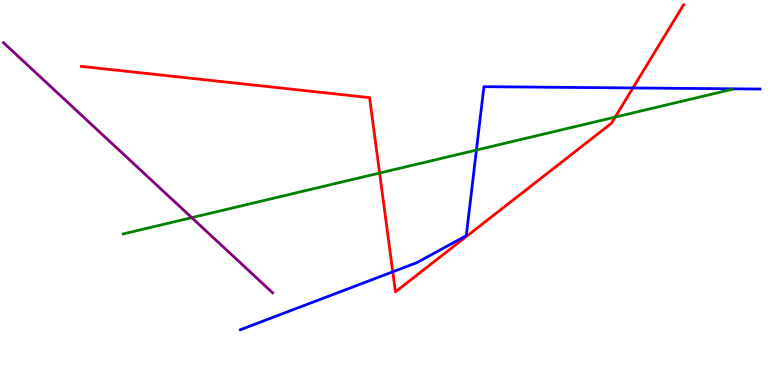[{'lines': ['blue', 'red'], 'intersections': [{'x': 5.07, 'y': 2.94}, {'x': 8.17, 'y': 7.72}]}, {'lines': ['green', 'red'], 'intersections': [{'x': 4.9, 'y': 5.51}, {'x': 7.94, 'y': 6.96}]}, {'lines': ['purple', 'red'], 'intersections': []}, {'lines': ['blue', 'green'], 'intersections': [{'x': 6.15, 'y': 6.1}]}, {'lines': ['blue', 'purple'], 'intersections': []}, {'lines': ['green', 'purple'], 'intersections': [{'x': 2.47, 'y': 4.35}]}]